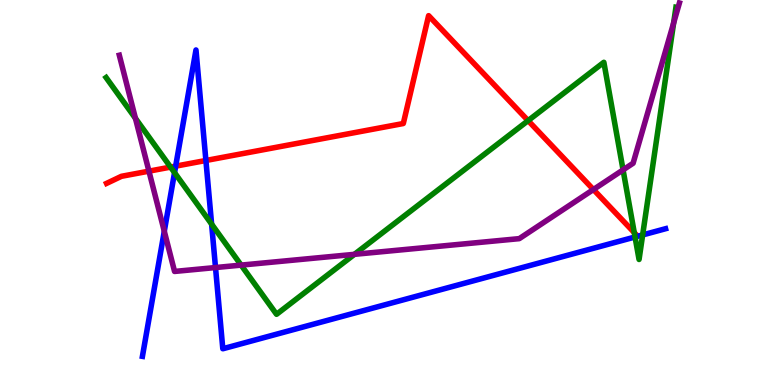[{'lines': ['blue', 'red'], 'intersections': [{'x': 2.27, 'y': 5.68}, {'x': 2.66, 'y': 5.83}]}, {'lines': ['green', 'red'], 'intersections': [{'x': 2.2, 'y': 5.66}, {'x': 6.81, 'y': 6.87}, {'x': 8.18, 'y': 3.96}]}, {'lines': ['purple', 'red'], 'intersections': [{'x': 1.92, 'y': 5.55}, {'x': 7.66, 'y': 5.08}]}, {'lines': ['blue', 'green'], 'intersections': [{'x': 2.25, 'y': 5.52}, {'x': 2.73, 'y': 4.18}, {'x': 8.19, 'y': 3.84}, {'x': 8.29, 'y': 3.9}]}, {'lines': ['blue', 'purple'], 'intersections': [{'x': 2.12, 'y': 3.99}, {'x': 2.78, 'y': 3.05}]}, {'lines': ['green', 'purple'], 'intersections': [{'x': 1.75, 'y': 6.93}, {'x': 3.11, 'y': 3.11}, {'x': 4.57, 'y': 3.39}, {'x': 8.04, 'y': 5.59}, {'x': 8.69, 'y': 9.4}]}]